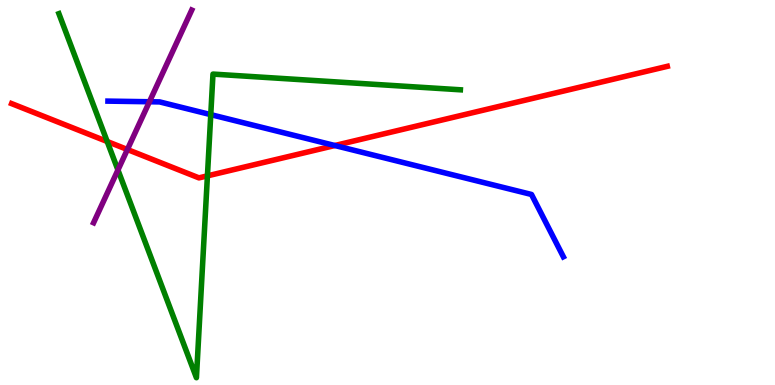[{'lines': ['blue', 'red'], 'intersections': [{'x': 4.32, 'y': 6.22}]}, {'lines': ['green', 'red'], 'intersections': [{'x': 1.38, 'y': 6.32}, {'x': 2.68, 'y': 5.43}]}, {'lines': ['purple', 'red'], 'intersections': [{'x': 1.64, 'y': 6.12}]}, {'lines': ['blue', 'green'], 'intersections': [{'x': 2.72, 'y': 7.02}]}, {'lines': ['blue', 'purple'], 'intersections': [{'x': 1.93, 'y': 7.36}]}, {'lines': ['green', 'purple'], 'intersections': [{'x': 1.52, 'y': 5.58}]}]